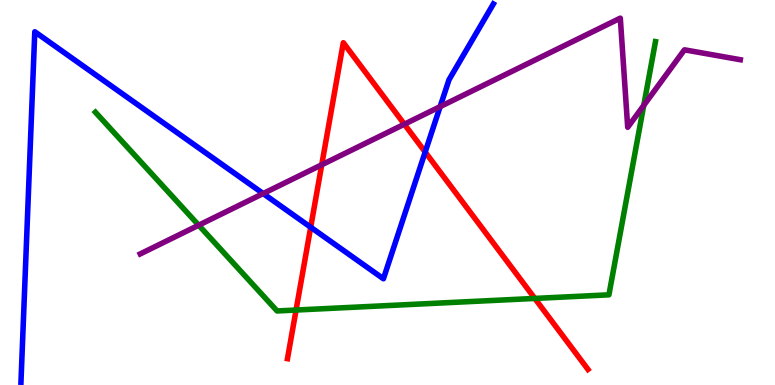[{'lines': ['blue', 'red'], 'intersections': [{'x': 4.01, 'y': 4.1}, {'x': 5.49, 'y': 6.05}]}, {'lines': ['green', 'red'], 'intersections': [{'x': 3.82, 'y': 1.95}, {'x': 6.9, 'y': 2.25}]}, {'lines': ['purple', 'red'], 'intersections': [{'x': 4.15, 'y': 5.72}, {'x': 5.22, 'y': 6.77}]}, {'lines': ['blue', 'green'], 'intersections': []}, {'lines': ['blue', 'purple'], 'intersections': [{'x': 3.4, 'y': 4.97}, {'x': 5.68, 'y': 7.23}]}, {'lines': ['green', 'purple'], 'intersections': [{'x': 2.56, 'y': 4.15}, {'x': 8.31, 'y': 7.26}]}]